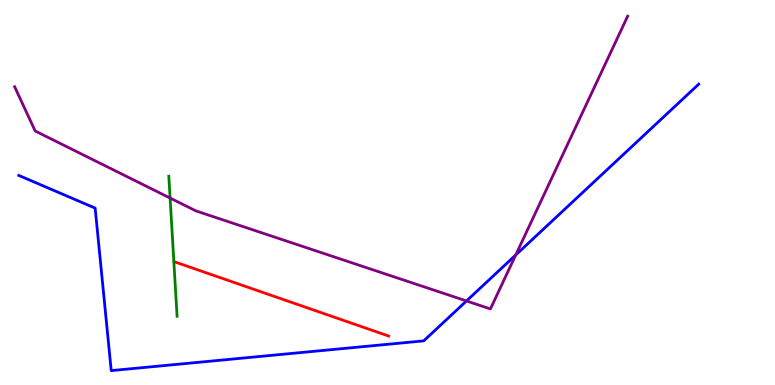[{'lines': ['blue', 'red'], 'intersections': []}, {'lines': ['green', 'red'], 'intersections': []}, {'lines': ['purple', 'red'], 'intersections': []}, {'lines': ['blue', 'green'], 'intersections': []}, {'lines': ['blue', 'purple'], 'intersections': [{'x': 6.02, 'y': 2.18}, {'x': 6.65, 'y': 3.38}]}, {'lines': ['green', 'purple'], 'intersections': [{'x': 2.19, 'y': 4.86}]}]